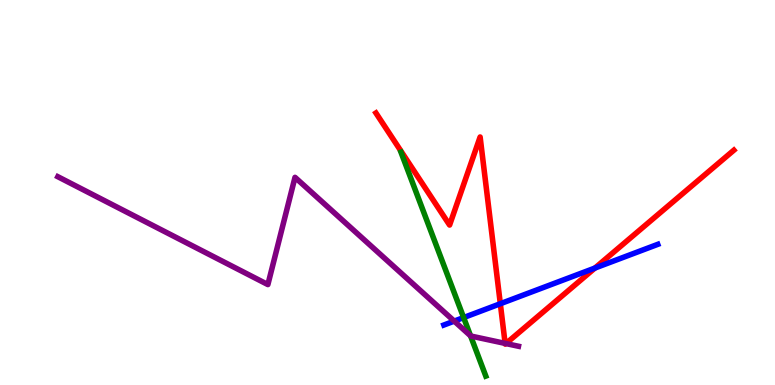[{'lines': ['blue', 'red'], 'intersections': [{'x': 6.46, 'y': 2.11}, {'x': 7.68, 'y': 3.04}]}, {'lines': ['green', 'red'], 'intersections': []}, {'lines': ['purple', 'red'], 'intersections': [{'x': 6.52, 'y': 1.08}, {'x': 6.53, 'y': 1.08}]}, {'lines': ['blue', 'green'], 'intersections': [{'x': 5.98, 'y': 1.75}]}, {'lines': ['blue', 'purple'], 'intersections': [{'x': 5.86, 'y': 1.66}]}, {'lines': ['green', 'purple'], 'intersections': [{'x': 6.07, 'y': 1.28}]}]